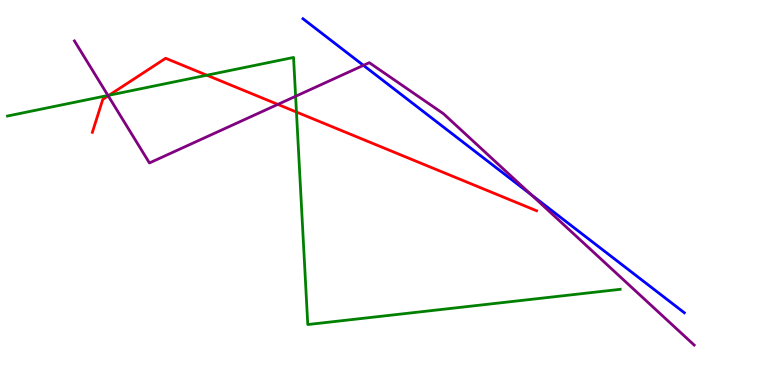[{'lines': ['blue', 'red'], 'intersections': []}, {'lines': ['green', 'red'], 'intersections': [{'x': 1.41, 'y': 7.53}, {'x': 2.67, 'y': 8.05}, {'x': 3.83, 'y': 7.09}]}, {'lines': ['purple', 'red'], 'intersections': [{'x': 1.4, 'y': 7.51}, {'x': 3.58, 'y': 7.29}]}, {'lines': ['blue', 'green'], 'intersections': []}, {'lines': ['blue', 'purple'], 'intersections': [{'x': 4.69, 'y': 8.3}, {'x': 6.86, 'y': 4.94}]}, {'lines': ['green', 'purple'], 'intersections': [{'x': 1.39, 'y': 7.52}, {'x': 3.81, 'y': 7.5}]}]